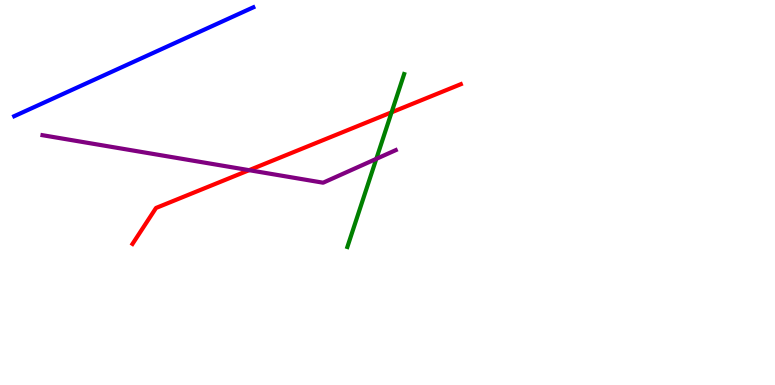[{'lines': ['blue', 'red'], 'intersections': []}, {'lines': ['green', 'red'], 'intersections': [{'x': 5.05, 'y': 7.08}]}, {'lines': ['purple', 'red'], 'intersections': [{'x': 3.21, 'y': 5.58}]}, {'lines': ['blue', 'green'], 'intersections': []}, {'lines': ['blue', 'purple'], 'intersections': []}, {'lines': ['green', 'purple'], 'intersections': [{'x': 4.86, 'y': 5.87}]}]